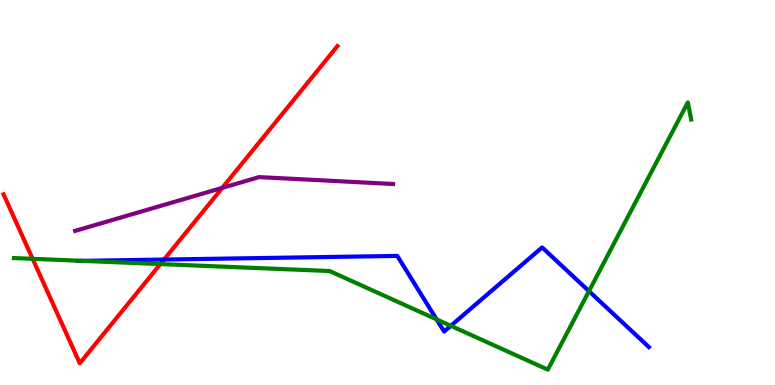[{'lines': ['blue', 'red'], 'intersections': [{'x': 2.12, 'y': 3.26}]}, {'lines': ['green', 'red'], 'intersections': [{'x': 0.421, 'y': 3.28}, {'x': 2.07, 'y': 3.14}]}, {'lines': ['purple', 'red'], 'intersections': [{'x': 2.87, 'y': 5.12}]}, {'lines': ['blue', 'green'], 'intersections': [{'x': 1.06, 'y': 3.23}, {'x': 5.63, 'y': 1.7}, {'x': 5.82, 'y': 1.54}, {'x': 7.6, 'y': 2.44}]}, {'lines': ['blue', 'purple'], 'intersections': []}, {'lines': ['green', 'purple'], 'intersections': []}]